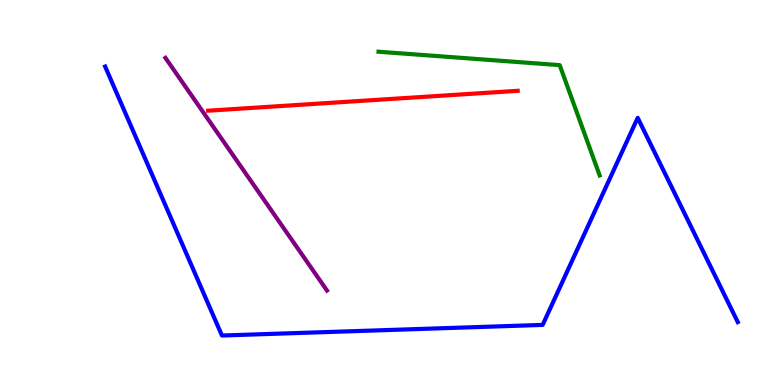[{'lines': ['blue', 'red'], 'intersections': []}, {'lines': ['green', 'red'], 'intersections': []}, {'lines': ['purple', 'red'], 'intersections': []}, {'lines': ['blue', 'green'], 'intersections': []}, {'lines': ['blue', 'purple'], 'intersections': []}, {'lines': ['green', 'purple'], 'intersections': []}]